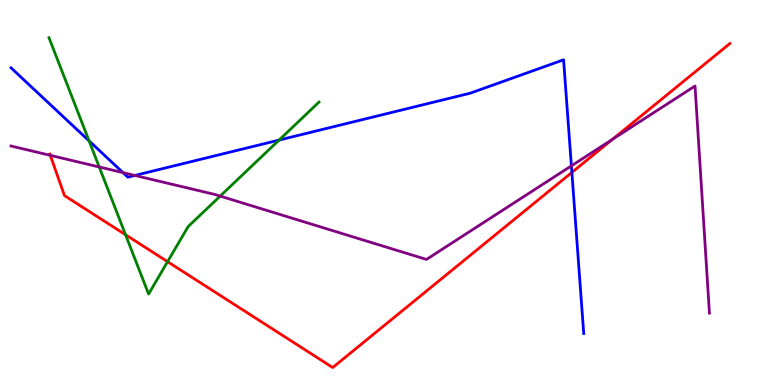[{'lines': ['blue', 'red'], 'intersections': [{'x': 7.38, 'y': 5.52}]}, {'lines': ['green', 'red'], 'intersections': [{'x': 1.62, 'y': 3.9}, {'x': 2.16, 'y': 3.2}]}, {'lines': ['purple', 'red'], 'intersections': [{'x': 0.649, 'y': 5.97}, {'x': 7.9, 'y': 6.38}]}, {'lines': ['blue', 'green'], 'intersections': [{'x': 1.15, 'y': 6.34}, {'x': 3.6, 'y': 6.36}]}, {'lines': ['blue', 'purple'], 'intersections': [{'x': 1.59, 'y': 5.52}, {'x': 1.74, 'y': 5.44}, {'x': 7.37, 'y': 5.69}]}, {'lines': ['green', 'purple'], 'intersections': [{'x': 1.28, 'y': 5.66}, {'x': 2.84, 'y': 4.91}]}]